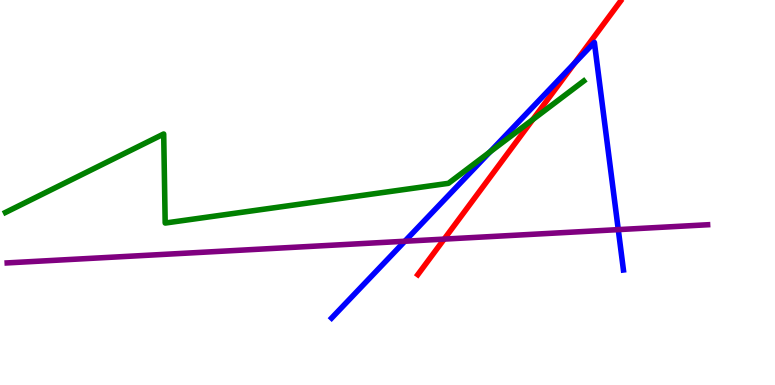[{'lines': ['blue', 'red'], 'intersections': [{'x': 7.42, 'y': 8.36}]}, {'lines': ['green', 'red'], 'intersections': [{'x': 6.87, 'y': 6.89}]}, {'lines': ['purple', 'red'], 'intersections': [{'x': 5.73, 'y': 3.79}]}, {'lines': ['blue', 'green'], 'intersections': [{'x': 6.32, 'y': 6.05}]}, {'lines': ['blue', 'purple'], 'intersections': [{'x': 5.22, 'y': 3.73}, {'x': 7.98, 'y': 4.04}]}, {'lines': ['green', 'purple'], 'intersections': []}]